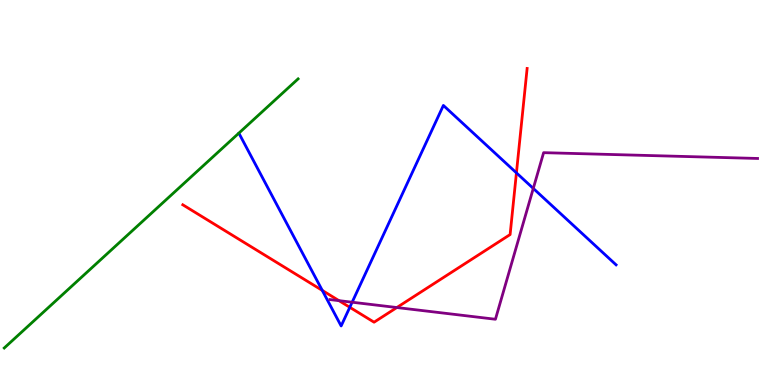[{'lines': ['blue', 'red'], 'intersections': [{'x': 4.16, 'y': 2.46}, {'x': 4.51, 'y': 2.02}, {'x': 6.66, 'y': 5.51}]}, {'lines': ['green', 'red'], 'intersections': []}, {'lines': ['purple', 'red'], 'intersections': [{'x': 4.37, 'y': 2.19}, {'x': 5.12, 'y': 2.01}]}, {'lines': ['blue', 'green'], 'intersections': []}, {'lines': ['blue', 'purple'], 'intersections': [{'x': 4.54, 'y': 2.15}, {'x': 6.88, 'y': 5.11}]}, {'lines': ['green', 'purple'], 'intersections': []}]